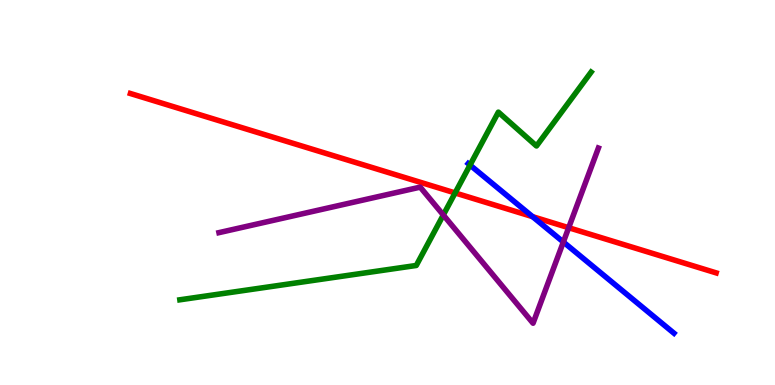[{'lines': ['blue', 'red'], 'intersections': [{'x': 6.87, 'y': 4.37}]}, {'lines': ['green', 'red'], 'intersections': [{'x': 5.87, 'y': 4.99}]}, {'lines': ['purple', 'red'], 'intersections': [{'x': 7.34, 'y': 4.09}]}, {'lines': ['blue', 'green'], 'intersections': [{'x': 6.06, 'y': 5.71}]}, {'lines': ['blue', 'purple'], 'intersections': [{'x': 7.27, 'y': 3.71}]}, {'lines': ['green', 'purple'], 'intersections': [{'x': 5.72, 'y': 4.42}]}]